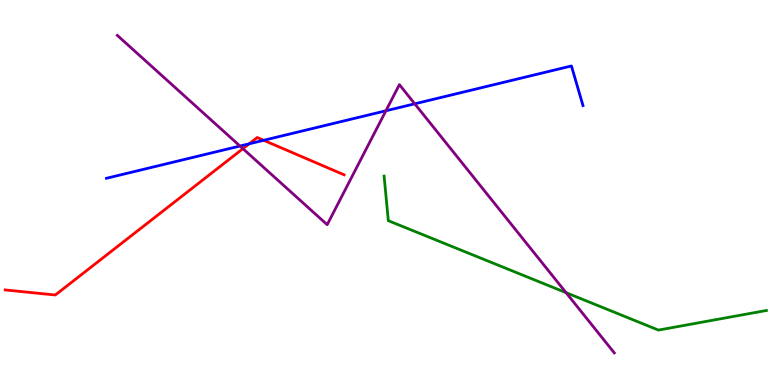[{'lines': ['blue', 'red'], 'intersections': [{'x': 3.21, 'y': 6.26}, {'x': 3.4, 'y': 6.36}]}, {'lines': ['green', 'red'], 'intersections': []}, {'lines': ['purple', 'red'], 'intersections': [{'x': 3.13, 'y': 6.14}]}, {'lines': ['blue', 'green'], 'intersections': []}, {'lines': ['blue', 'purple'], 'intersections': [{'x': 3.1, 'y': 6.21}, {'x': 4.98, 'y': 7.12}, {'x': 5.35, 'y': 7.3}]}, {'lines': ['green', 'purple'], 'intersections': [{'x': 7.3, 'y': 2.4}]}]